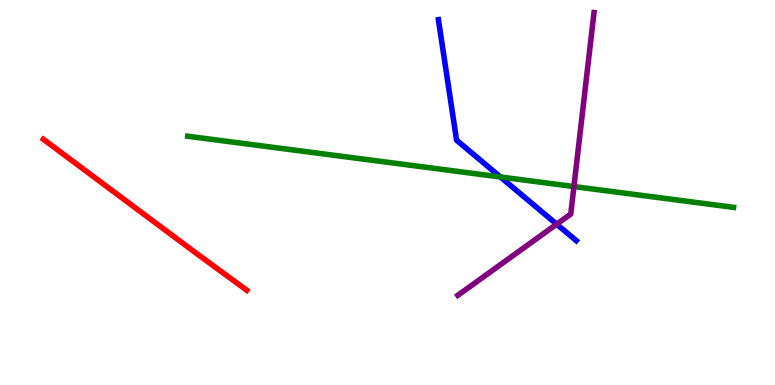[{'lines': ['blue', 'red'], 'intersections': []}, {'lines': ['green', 'red'], 'intersections': []}, {'lines': ['purple', 'red'], 'intersections': []}, {'lines': ['blue', 'green'], 'intersections': [{'x': 6.46, 'y': 5.4}]}, {'lines': ['blue', 'purple'], 'intersections': [{'x': 7.18, 'y': 4.18}]}, {'lines': ['green', 'purple'], 'intersections': [{'x': 7.41, 'y': 5.15}]}]